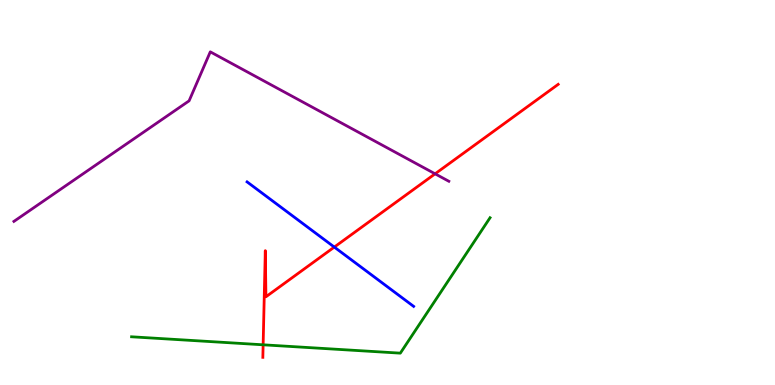[{'lines': ['blue', 'red'], 'intersections': [{'x': 4.31, 'y': 3.58}]}, {'lines': ['green', 'red'], 'intersections': [{'x': 3.4, 'y': 1.04}]}, {'lines': ['purple', 'red'], 'intersections': [{'x': 5.61, 'y': 5.49}]}, {'lines': ['blue', 'green'], 'intersections': []}, {'lines': ['blue', 'purple'], 'intersections': []}, {'lines': ['green', 'purple'], 'intersections': []}]